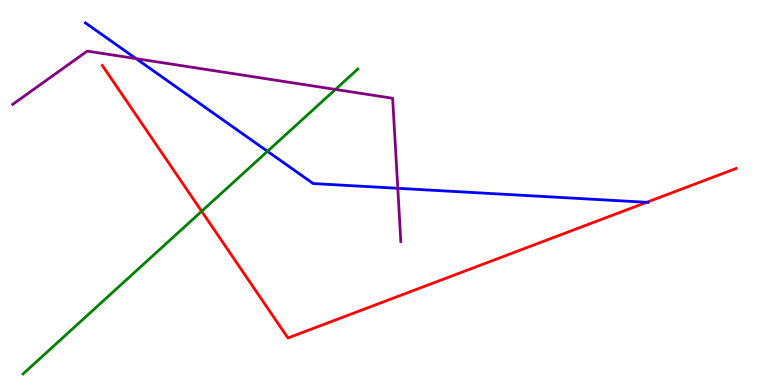[{'lines': ['blue', 'red'], 'intersections': [{'x': 8.34, 'y': 4.75}]}, {'lines': ['green', 'red'], 'intersections': [{'x': 2.6, 'y': 4.51}]}, {'lines': ['purple', 'red'], 'intersections': []}, {'lines': ['blue', 'green'], 'intersections': [{'x': 3.45, 'y': 6.07}]}, {'lines': ['blue', 'purple'], 'intersections': [{'x': 1.76, 'y': 8.48}, {'x': 5.13, 'y': 5.11}]}, {'lines': ['green', 'purple'], 'intersections': [{'x': 4.33, 'y': 7.68}]}]